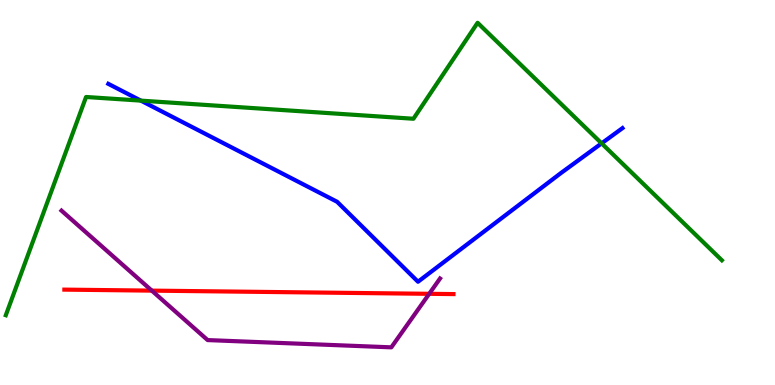[{'lines': ['blue', 'red'], 'intersections': []}, {'lines': ['green', 'red'], 'intersections': []}, {'lines': ['purple', 'red'], 'intersections': [{'x': 1.96, 'y': 2.45}, {'x': 5.54, 'y': 2.37}]}, {'lines': ['blue', 'green'], 'intersections': [{'x': 1.82, 'y': 7.39}, {'x': 7.76, 'y': 6.28}]}, {'lines': ['blue', 'purple'], 'intersections': []}, {'lines': ['green', 'purple'], 'intersections': []}]